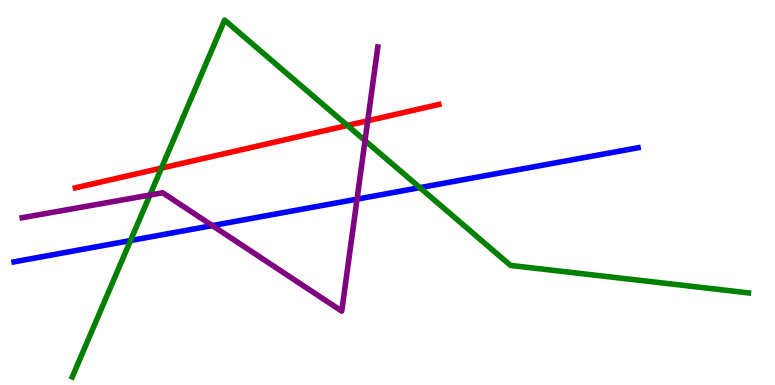[{'lines': ['blue', 'red'], 'intersections': []}, {'lines': ['green', 'red'], 'intersections': [{'x': 2.08, 'y': 5.63}, {'x': 4.48, 'y': 6.74}]}, {'lines': ['purple', 'red'], 'intersections': [{'x': 4.74, 'y': 6.86}]}, {'lines': ['blue', 'green'], 'intersections': [{'x': 1.68, 'y': 3.75}, {'x': 5.42, 'y': 5.13}]}, {'lines': ['blue', 'purple'], 'intersections': [{'x': 2.74, 'y': 4.14}, {'x': 4.61, 'y': 4.83}]}, {'lines': ['green', 'purple'], 'intersections': [{'x': 1.93, 'y': 4.93}, {'x': 4.71, 'y': 6.35}]}]